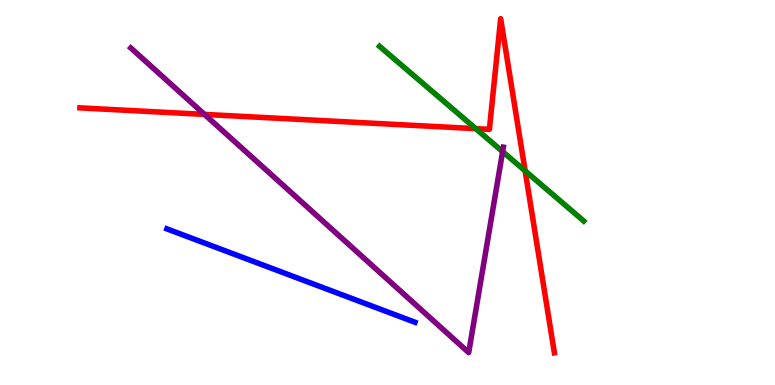[{'lines': ['blue', 'red'], 'intersections': []}, {'lines': ['green', 'red'], 'intersections': [{'x': 6.14, 'y': 6.66}, {'x': 6.78, 'y': 5.56}]}, {'lines': ['purple', 'red'], 'intersections': [{'x': 2.64, 'y': 7.03}]}, {'lines': ['blue', 'green'], 'intersections': []}, {'lines': ['blue', 'purple'], 'intersections': []}, {'lines': ['green', 'purple'], 'intersections': [{'x': 6.49, 'y': 6.06}]}]